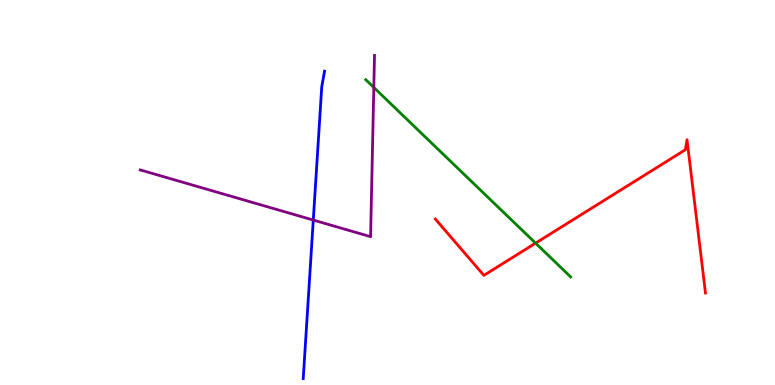[{'lines': ['blue', 'red'], 'intersections': []}, {'lines': ['green', 'red'], 'intersections': [{'x': 6.91, 'y': 3.68}]}, {'lines': ['purple', 'red'], 'intersections': []}, {'lines': ['blue', 'green'], 'intersections': []}, {'lines': ['blue', 'purple'], 'intersections': [{'x': 4.04, 'y': 4.28}]}, {'lines': ['green', 'purple'], 'intersections': [{'x': 4.82, 'y': 7.73}]}]